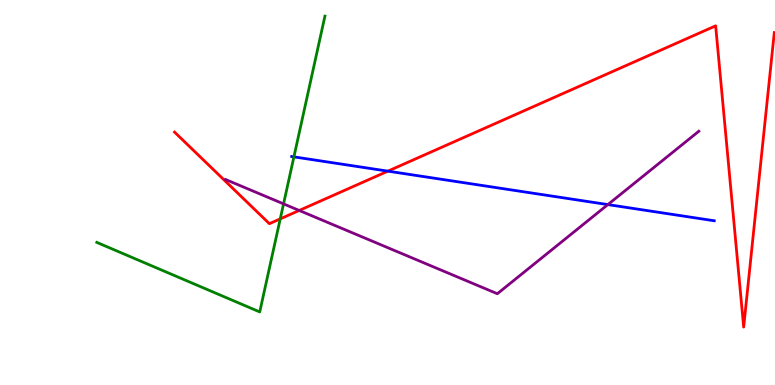[{'lines': ['blue', 'red'], 'intersections': [{'x': 5.0, 'y': 5.55}]}, {'lines': ['green', 'red'], 'intersections': [{'x': 3.62, 'y': 4.32}]}, {'lines': ['purple', 'red'], 'intersections': [{'x': 3.86, 'y': 4.53}]}, {'lines': ['blue', 'green'], 'intersections': [{'x': 3.79, 'y': 5.93}]}, {'lines': ['blue', 'purple'], 'intersections': [{'x': 7.84, 'y': 4.69}]}, {'lines': ['green', 'purple'], 'intersections': [{'x': 3.66, 'y': 4.7}]}]